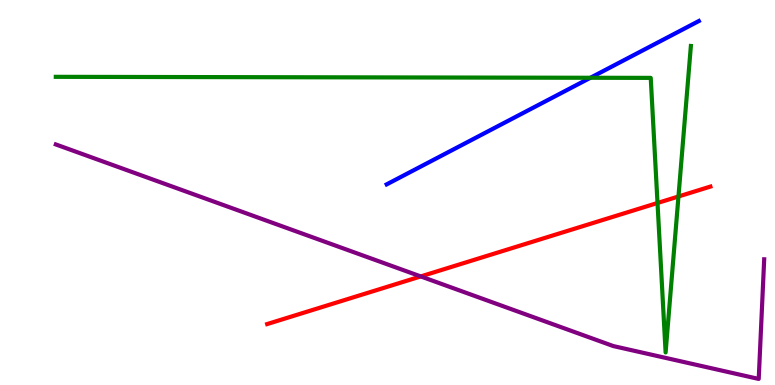[{'lines': ['blue', 'red'], 'intersections': []}, {'lines': ['green', 'red'], 'intersections': [{'x': 8.48, 'y': 4.73}, {'x': 8.75, 'y': 4.9}]}, {'lines': ['purple', 'red'], 'intersections': [{'x': 5.43, 'y': 2.82}]}, {'lines': ['blue', 'green'], 'intersections': [{'x': 7.62, 'y': 7.98}]}, {'lines': ['blue', 'purple'], 'intersections': []}, {'lines': ['green', 'purple'], 'intersections': []}]